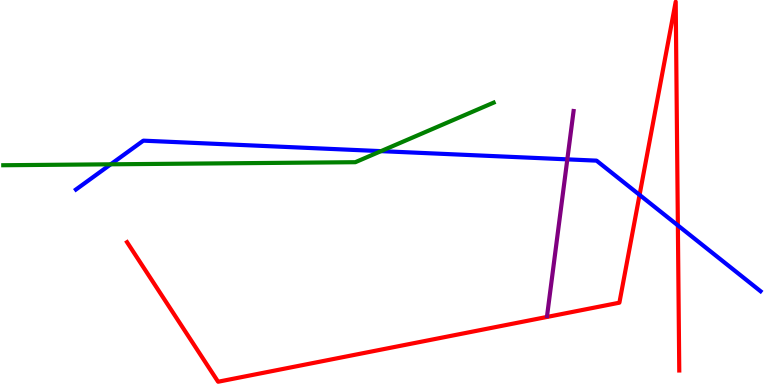[{'lines': ['blue', 'red'], 'intersections': [{'x': 8.25, 'y': 4.94}, {'x': 8.75, 'y': 4.15}]}, {'lines': ['green', 'red'], 'intersections': []}, {'lines': ['purple', 'red'], 'intersections': []}, {'lines': ['blue', 'green'], 'intersections': [{'x': 1.43, 'y': 5.73}, {'x': 4.92, 'y': 6.07}]}, {'lines': ['blue', 'purple'], 'intersections': [{'x': 7.32, 'y': 5.86}]}, {'lines': ['green', 'purple'], 'intersections': []}]